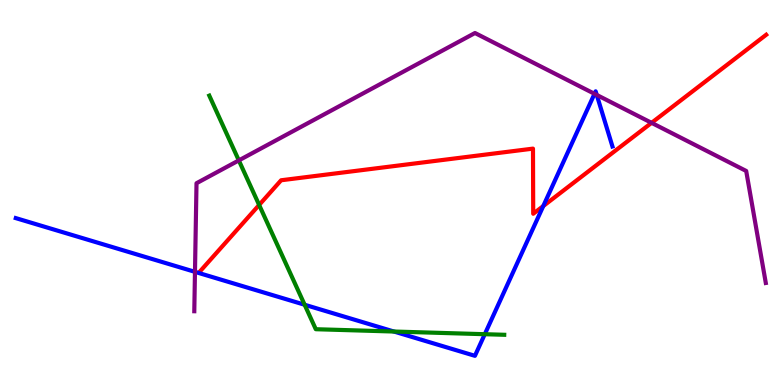[{'lines': ['blue', 'red'], 'intersections': [{'x': 7.01, 'y': 4.65}]}, {'lines': ['green', 'red'], 'intersections': [{'x': 3.34, 'y': 4.68}]}, {'lines': ['purple', 'red'], 'intersections': [{'x': 8.41, 'y': 6.81}]}, {'lines': ['blue', 'green'], 'intersections': [{'x': 3.93, 'y': 2.08}, {'x': 5.08, 'y': 1.39}, {'x': 6.26, 'y': 1.32}]}, {'lines': ['blue', 'purple'], 'intersections': [{'x': 2.52, 'y': 2.94}, {'x': 7.67, 'y': 7.56}, {'x': 7.7, 'y': 7.53}]}, {'lines': ['green', 'purple'], 'intersections': [{'x': 3.08, 'y': 5.83}]}]